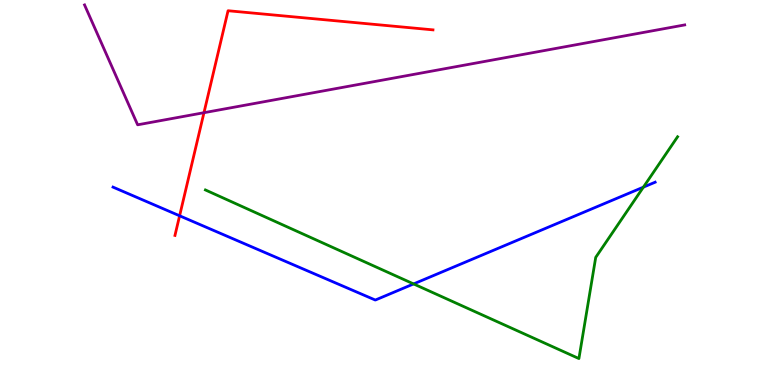[{'lines': ['blue', 'red'], 'intersections': [{'x': 2.32, 'y': 4.4}]}, {'lines': ['green', 'red'], 'intersections': []}, {'lines': ['purple', 'red'], 'intersections': [{'x': 2.63, 'y': 7.07}]}, {'lines': ['blue', 'green'], 'intersections': [{'x': 5.34, 'y': 2.63}, {'x': 8.3, 'y': 5.14}]}, {'lines': ['blue', 'purple'], 'intersections': []}, {'lines': ['green', 'purple'], 'intersections': []}]